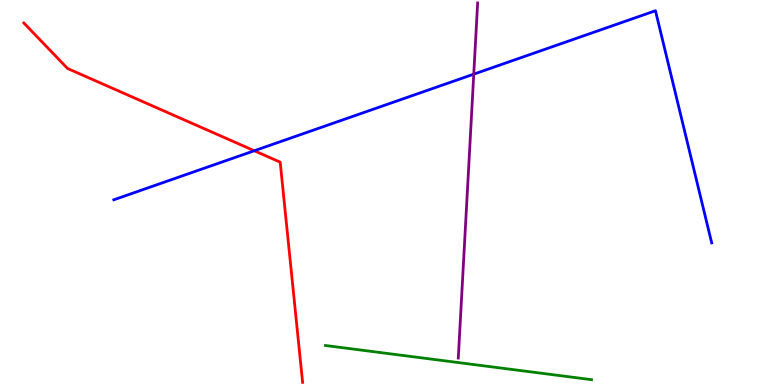[{'lines': ['blue', 'red'], 'intersections': [{'x': 3.28, 'y': 6.08}]}, {'lines': ['green', 'red'], 'intersections': []}, {'lines': ['purple', 'red'], 'intersections': []}, {'lines': ['blue', 'green'], 'intersections': []}, {'lines': ['blue', 'purple'], 'intersections': [{'x': 6.11, 'y': 8.07}]}, {'lines': ['green', 'purple'], 'intersections': []}]